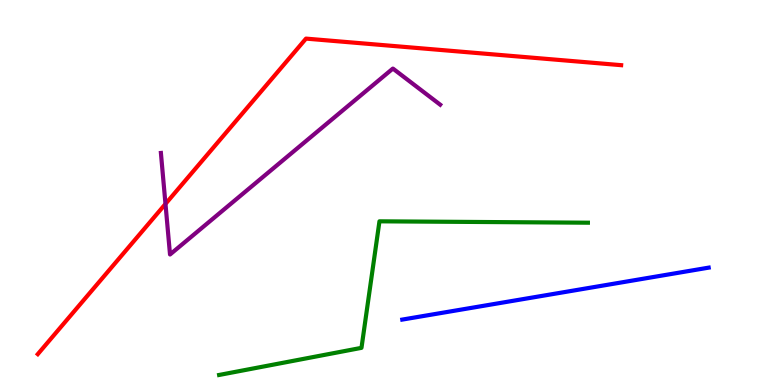[{'lines': ['blue', 'red'], 'intersections': []}, {'lines': ['green', 'red'], 'intersections': []}, {'lines': ['purple', 'red'], 'intersections': [{'x': 2.14, 'y': 4.7}]}, {'lines': ['blue', 'green'], 'intersections': []}, {'lines': ['blue', 'purple'], 'intersections': []}, {'lines': ['green', 'purple'], 'intersections': []}]